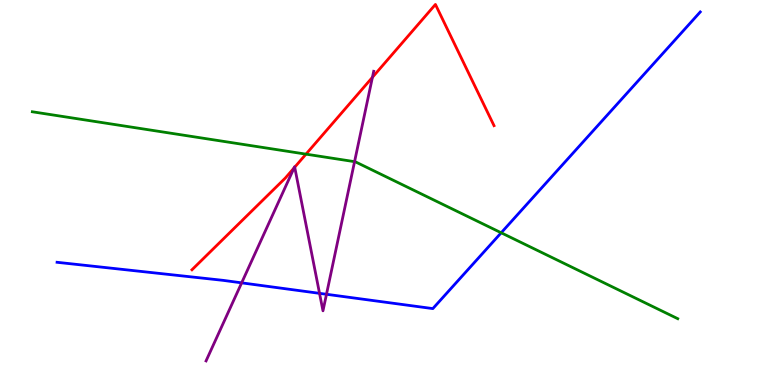[{'lines': ['blue', 'red'], 'intersections': []}, {'lines': ['green', 'red'], 'intersections': [{'x': 3.95, 'y': 6.0}]}, {'lines': ['purple', 'red'], 'intersections': [{'x': 3.79, 'y': 5.64}, {'x': 3.8, 'y': 5.66}, {'x': 4.81, 'y': 7.99}]}, {'lines': ['blue', 'green'], 'intersections': [{'x': 6.47, 'y': 3.95}]}, {'lines': ['blue', 'purple'], 'intersections': [{'x': 3.12, 'y': 2.65}, {'x': 4.12, 'y': 2.38}, {'x': 4.21, 'y': 2.36}]}, {'lines': ['green', 'purple'], 'intersections': [{'x': 4.58, 'y': 5.8}]}]